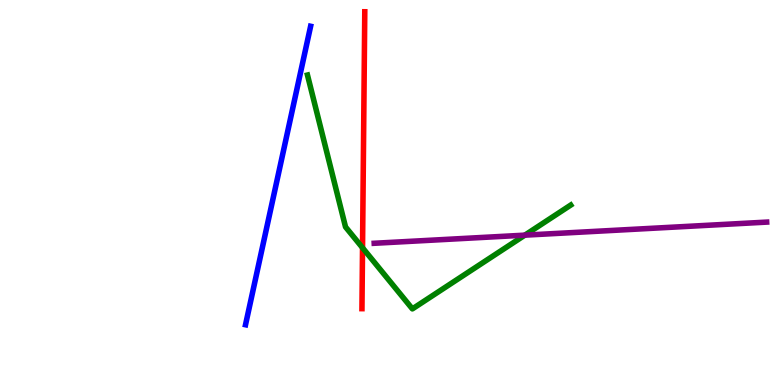[{'lines': ['blue', 'red'], 'intersections': []}, {'lines': ['green', 'red'], 'intersections': [{'x': 4.68, 'y': 3.56}]}, {'lines': ['purple', 'red'], 'intersections': []}, {'lines': ['blue', 'green'], 'intersections': []}, {'lines': ['blue', 'purple'], 'intersections': []}, {'lines': ['green', 'purple'], 'intersections': [{'x': 6.77, 'y': 3.89}]}]